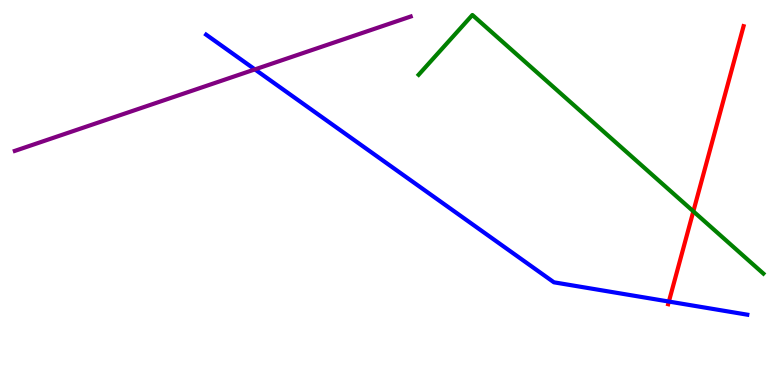[{'lines': ['blue', 'red'], 'intersections': [{'x': 8.63, 'y': 2.17}]}, {'lines': ['green', 'red'], 'intersections': [{'x': 8.95, 'y': 4.51}]}, {'lines': ['purple', 'red'], 'intersections': []}, {'lines': ['blue', 'green'], 'intersections': []}, {'lines': ['blue', 'purple'], 'intersections': [{'x': 3.29, 'y': 8.2}]}, {'lines': ['green', 'purple'], 'intersections': []}]